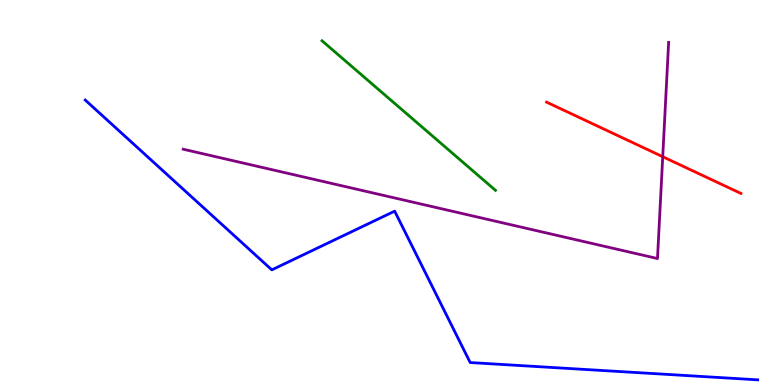[{'lines': ['blue', 'red'], 'intersections': []}, {'lines': ['green', 'red'], 'intersections': []}, {'lines': ['purple', 'red'], 'intersections': [{'x': 8.55, 'y': 5.93}]}, {'lines': ['blue', 'green'], 'intersections': []}, {'lines': ['blue', 'purple'], 'intersections': []}, {'lines': ['green', 'purple'], 'intersections': []}]